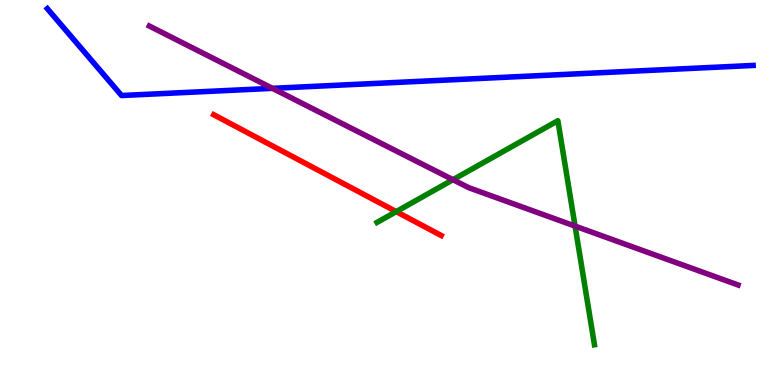[{'lines': ['blue', 'red'], 'intersections': []}, {'lines': ['green', 'red'], 'intersections': [{'x': 5.11, 'y': 4.5}]}, {'lines': ['purple', 'red'], 'intersections': []}, {'lines': ['blue', 'green'], 'intersections': []}, {'lines': ['blue', 'purple'], 'intersections': [{'x': 3.52, 'y': 7.71}]}, {'lines': ['green', 'purple'], 'intersections': [{'x': 5.84, 'y': 5.33}, {'x': 7.42, 'y': 4.13}]}]